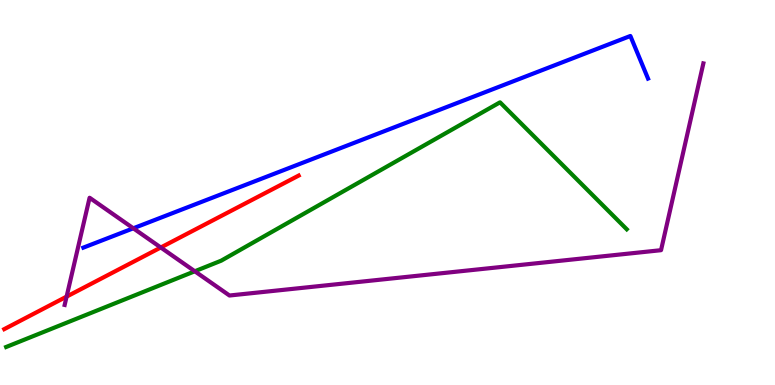[{'lines': ['blue', 'red'], 'intersections': []}, {'lines': ['green', 'red'], 'intersections': []}, {'lines': ['purple', 'red'], 'intersections': [{'x': 0.859, 'y': 2.3}, {'x': 2.07, 'y': 3.57}]}, {'lines': ['blue', 'green'], 'intersections': []}, {'lines': ['blue', 'purple'], 'intersections': [{'x': 1.72, 'y': 4.07}]}, {'lines': ['green', 'purple'], 'intersections': [{'x': 2.51, 'y': 2.95}]}]